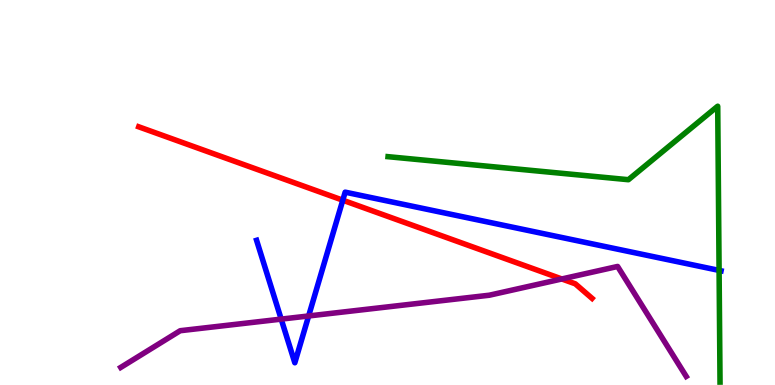[{'lines': ['blue', 'red'], 'intersections': [{'x': 4.42, 'y': 4.8}]}, {'lines': ['green', 'red'], 'intersections': []}, {'lines': ['purple', 'red'], 'intersections': [{'x': 7.25, 'y': 2.75}]}, {'lines': ['blue', 'green'], 'intersections': [{'x': 9.28, 'y': 2.98}]}, {'lines': ['blue', 'purple'], 'intersections': [{'x': 3.63, 'y': 1.71}, {'x': 3.98, 'y': 1.79}]}, {'lines': ['green', 'purple'], 'intersections': []}]